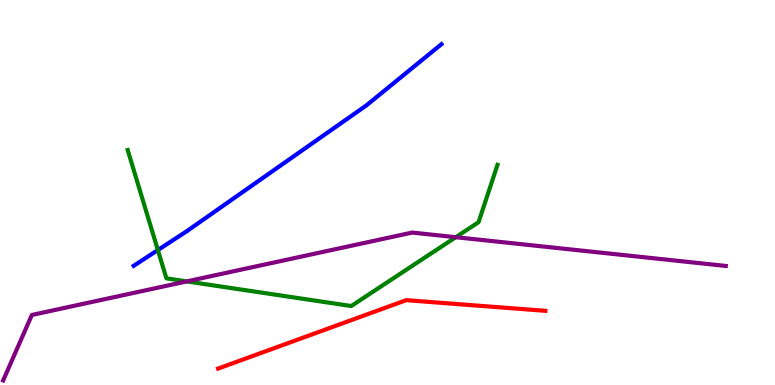[{'lines': ['blue', 'red'], 'intersections': []}, {'lines': ['green', 'red'], 'intersections': []}, {'lines': ['purple', 'red'], 'intersections': []}, {'lines': ['blue', 'green'], 'intersections': [{'x': 2.04, 'y': 3.51}]}, {'lines': ['blue', 'purple'], 'intersections': []}, {'lines': ['green', 'purple'], 'intersections': [{'x': 2.41, 'y': 2.69}, {'x': 5.88, 'y': 3.84}]}]